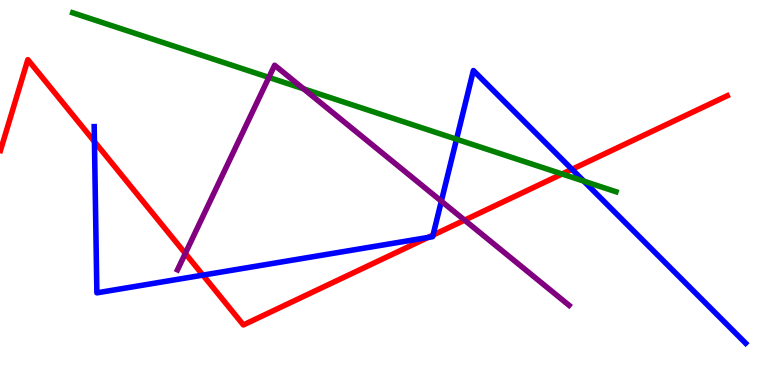[{'lines': ['blue', 'red'], 'intersections': [{'x': 1.22, 'y': 6.32}, {'x': 2.62, 'y': 2.85}, {'x': 5.52, 'y': 3.83}, {'x': 5.59, 'y': 3.89}, {'x': 7.38, 'y': 5.6}]}, {'lines': ['green', 'red'], 'intersections': [{'x': 7.25, 'y': 5.48}]}, {'lines': ['purple', 'red'], 'intersections': [{'x': 2.39, 'y': 3.42}, {'x': 5.99, 'y': 4.28}]}, {'lines': ['blue', 'green'], 'intersections': [{'x': 5.89, 'y': 6.38}, {'x': 7.53, 'y': 5.29}]}, {'lines': ['blue', 'purple'], 'intersections': [{'x': 5.69, 'y': 4.77}]}, {'lines': ['green', 'purple'], 'intersections': [{'x': 3.47, 'y': 7.99}, {'x': 3.92, 'y': 7.69}]}]